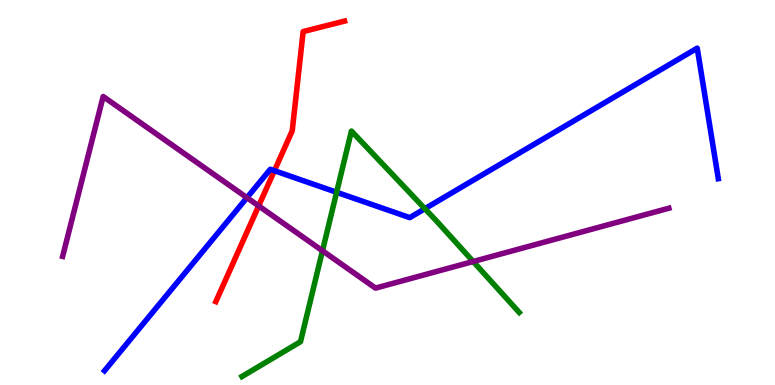[{'lines': ['blue', 'red'], 'intersections': [{'x': 3.54, 'y': 5.57}]}, {'lines': ['green', 'red'], 'intersections': []}, {'lines': ['purple', 'red'], 'intersections': [{'x': 3.34, 'y': 4.65}]}, {'lines': ['blue', 'green'], 'intersections': [{'x': 4.34, 'y': 5.01}, {'x': 5.48, 'y': 4.58}]}, {'lines': ['blue', 'purple'], 'intersections': [{'x': 3.19, 'y': 4.87}]}, {'lines': ['green', 'purple'], 'intersections': [{'x': 4.16, 'y': 3.49}, {'x': 6.11, 'y': 3.21}]}]